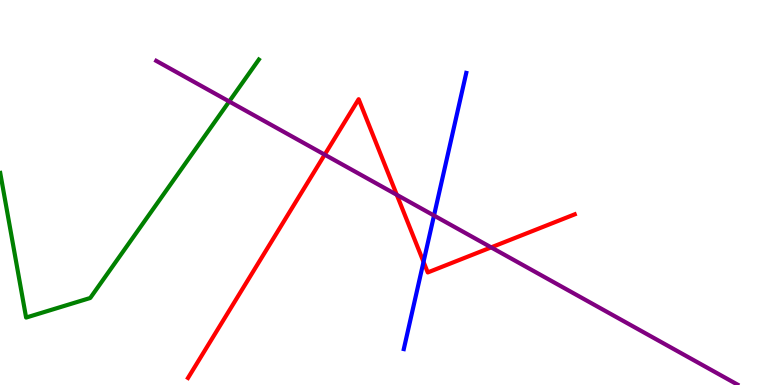[{'lines': ['blue', 'red'], 'intersections': [{'x': 5.46, 'y': 3.2}]}, {'lines': ['green', 'red'], 'intersections': []}, {'lines': ['purple', 'red'], 'intersections': [{'x': 4.19, 'y': 5.98}, {'x': 5.12, 'y': 4.94}, {'x': 6.34, 'y': 3.57}]}, {'lines': ['blue', 'green'], 'intersections': []}, {'lines': ['blue', 'purple'], 'intersections': [{'x': 5.6, 'y': 4.4}]}, {'lines': ['green', 'purple'], 'intersections': [{'x': 2.96, 'y': 7.36}]}]